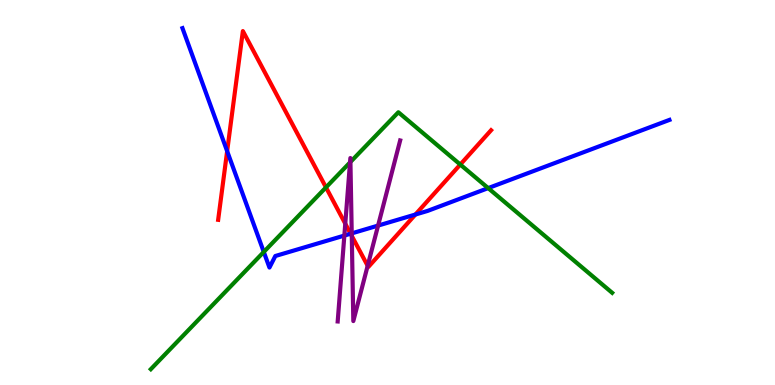[{'lines': ['blue', 'red'], 'intersections': [{'x': 2.93, 'y': 6.07}, {'x': 4.52, 'y': 3.93}, {'x': 5.36, 'y': 4.43}]}, {'lines': ['green', 'red'], 'intersections': [{'x': 4.21, 'y': 5.13}, {'x': 5.94, 'y': 5.73}]}, {'lines': ['purple', 'red'], 'intersections': [{'x': 4.46, 'y': 4.19}, {'x': 4.54, 'y': 3.87}, {'x': 4.74, 'y': 3.1}]}, {'lines': ['blue', 'green'], 'intersections': [{'x': 3.4, 'y': 3.46}, {'x': 6.3, 'y': 5.11}]}, {'lines': ['blue', 'purple'], 'intersections': [{'x': 4.44, 'y': 3.88}, {'x': 4.54, 'y': 3.94}, {'x': 4.88, 'y': 4.14}]}, {'lines': ['green', 'purple'], 'intersections': [{'x': 4.52, 'y': 5.78}, {'x': 4.52, 'y': 5.79}]}]